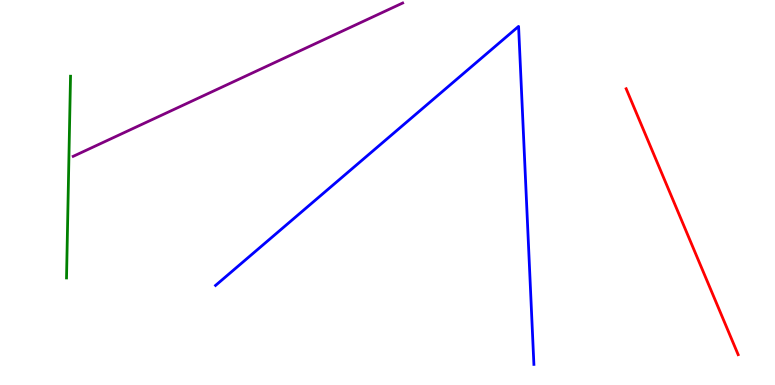[{'lines': ['blue', 'red'], 'intersections': []}, {'lines': ['green', 'red'], 'intersections': []}, {'lines': ['purple', 'red'], 'intersections': []}, {'lines': ['blue', 'green'], 'intersections': []}, {'lines': ['blue', 'purple'], 'intersections': []}, {'lines': ['green', 'purple'], 'intersections': []}]